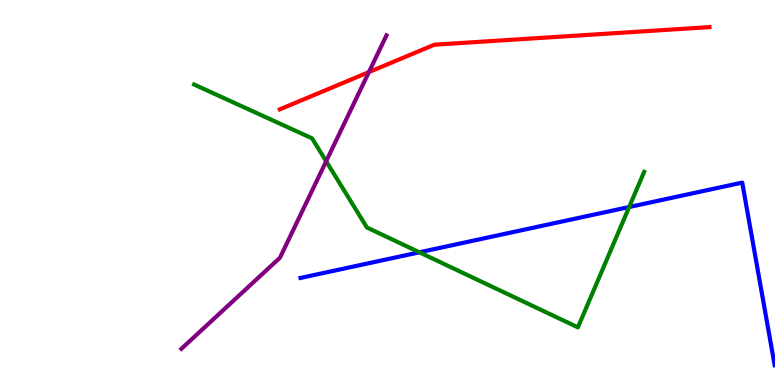[{'lines': ['blue', 'red'], 'intersections': []}, {'lines': ['green', 'red'], 'intersections': []}, {'lines': ['purple', 'red'], 'intersections': [{'x': 4.76, 'y': 8.13}]}, {'lines': ['blue', 'green'], 'intersections': [{'x': 5.41, 'y': 3.45}, {'x': 8.12, 'y': 4.62}]}, {'lines': ['blue', 'purple'], 'intersections': []}, {'lines': ['green', 'purple'], 'intersections': [{'x': 4.21, 'y': 5.81}]}]